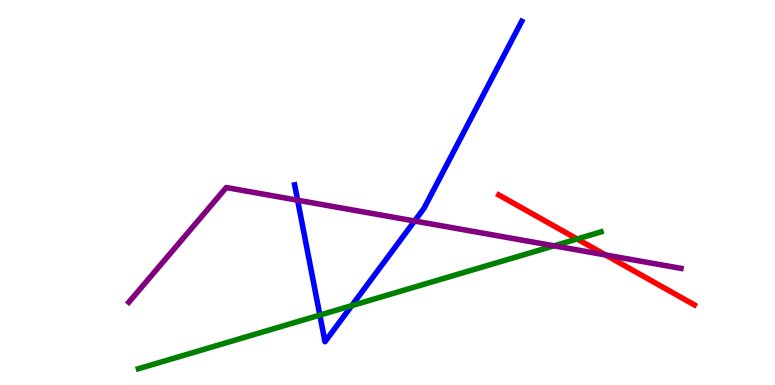[{'lines': ['blue', 'red'], 'intersections': []}, {'lines': ['green', 'red'], 'intersections': [{'x': 7.45, 'y': 3.79}]}, {'lines': ['purple', 'red'], 'intersections': [{'x': 7.81, 'y': 3.38}]}, {'lines': ['blue', 'green'], 'intersections': [{'x': 4.13, 'y': 1.82}, {'x': 4.54, 'y': 2.06}]}, {'lines': ['blue', 'purple'], 'intersections': [{'x': 3.84, 'y': 4.8}, {'x': 5.35, 'y': 4.26}]}, {'lines': ['green', 'purple'], 'intersections': [{'x': 7.15, 'y': 3.62}]}]